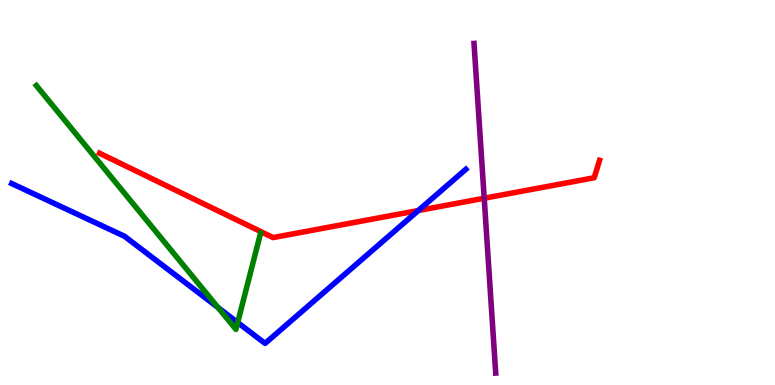[{'lines': ['blue', 'red'], 'intersections': [{'x': 5.4, 'y': 4.53}]}, {'lines': ['green', 'red'], 'intersections': []}, {'lines': ['purple', 'red'], 'intersections': [{'x': 6.25, 'y': 4.85}]}, {'lines': ['blue', 'green'], 'intersections': [{'x': 2.81, 'y': 2.01}, {'x': 3.07, 'y': 1.62}]}, {'lines': ['blue', 'purple'], 'intersections': []}, {'lines': ['green', 'purple'], 'intersections': []}]